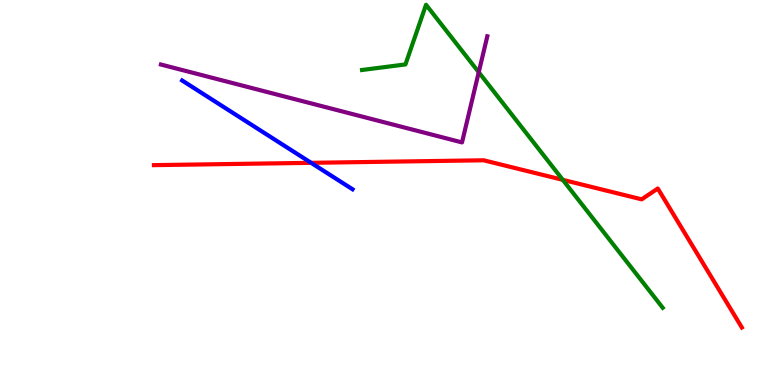[{'lines': ['blue', 'red'], 'intersections': [{'x': 4.01, 'y': 5.77}]}, {'lines': ['green', 'red'], 'intersections': [{'x': 7.26, 'y': 5.33}]}, {'lines': ['purple', 'red'], 'intersections': []}, {'lines': ['blue', 'green'], 'intersections': []}, {'lines': ['blue', 'purple'], 'intersections': []}, {'lines': ['green', 'purple'], 'intersections': [{'x': 6.18, 'y': 8.12}]}]